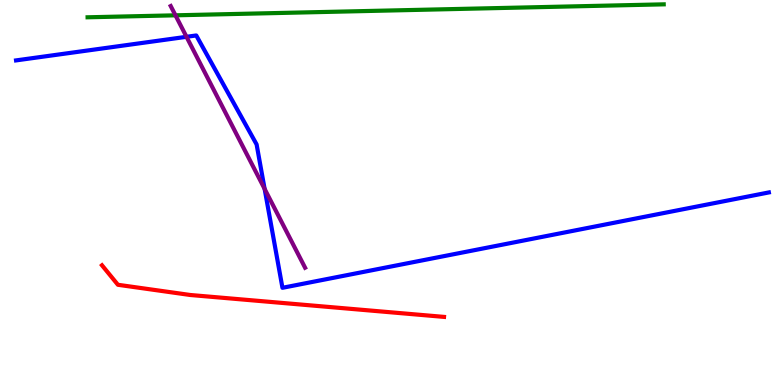[{'lines': ['blue', 'red'], 'intersections': []}, {'lines': ['green', 'red'], 'intersections': []}, {'lines': ['purple', 'red'], 'intersections': []}, {'lines': ['blue', 'green'], 'intersections': []}, {'lines': ['blue', 'purple'], 'intersections': [{'x': 2.41, 'y': 9.04}, {'x': 3.41, 'y': 5.09}]}, {'lines': ['green', 'purple'], 'intersections': [{'x': 2.26, 'y': 9.6}]}]